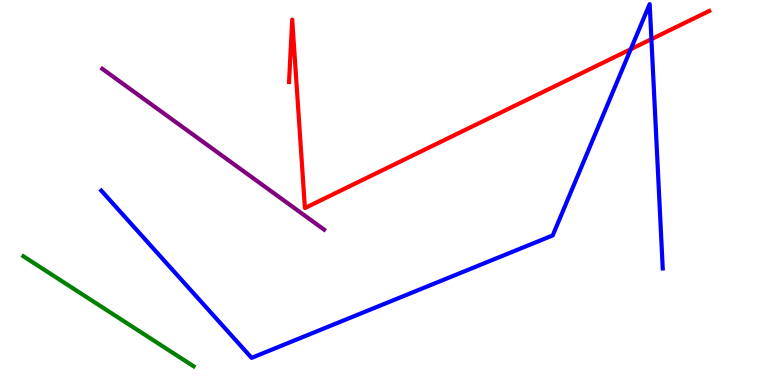[{'lines': ['blue', 'red'], 'intersections': [{'x': 8.14, 'y': 8.72}, {'x': 8.41, 'y': 8.98}]}, {'lines': ['green', 'red'], 'intersections': []}, {'lines': ['purple', 'red'], 'intersections': []}, {'lines': ['blue', 'green'], 'intersections': []}, {'lines': ['blue', 'purple'], 'intersections': []}, {'lines': ['green', 'purple'], 'intersections': []}]